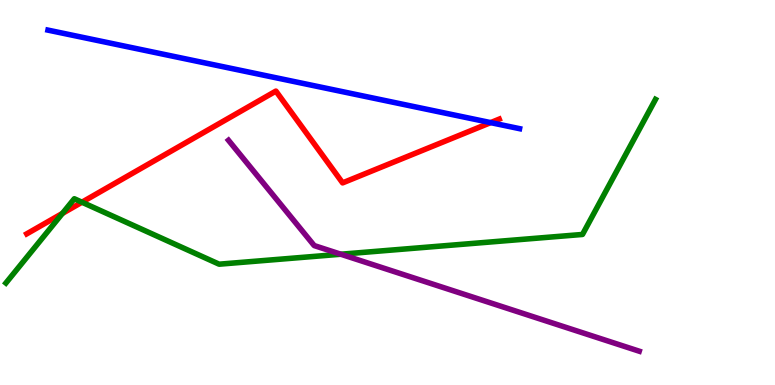[{'lines': ['blue', 'red'], 'intersections': [{'x': 6.33, 'y': 6.82}]}, {'lines': ['green', 'red'], 'intersections': [{'x': 0.805, 'y': 4.46}, {'x': 1.06, 'y': 4.75}]}, {'lines': ['purple', 'red'], 'intersections': []}, {'lines': ['blue', 'green'], 'intersections': []}, {'lines': ['blue', 'purple'], 'intersections': []}, {'lines': ['green', 'purple'], 'intersections': [{'x': 4.4, 'y': 3.4}]}]